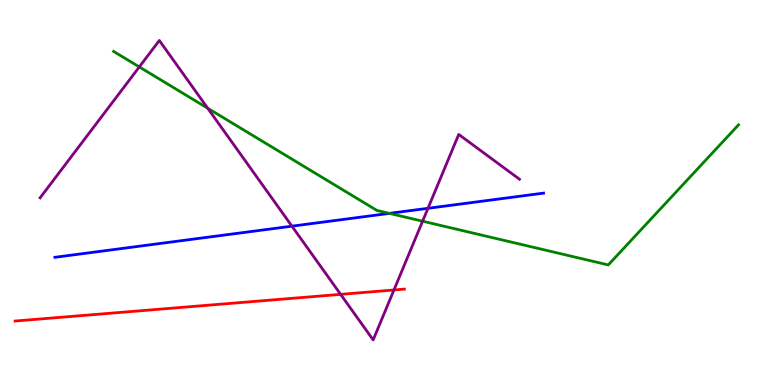[{'lines': ['blue', 'red'], 'intersections': []}, {'lines': ['green', 'red'], 'intersections': []}, {'lines': ['purple', 'red'], 'intersections': [{'x': 4.4, 'y': 2.35}, {'x': 5.08, 'y': 2.47}]}, {'lines': ['blue', 'green'], 'intersections': [{'x': 5.02, 'y': 4.46}]}, {'lines': ['blue', 'purple'], 'intersections': [{'x': 3.77, 'y': 4.13}, {'x': 5.52, 'y': 4.59}]}, {'lines': ['green', 'purple'], 'intersections': [{'x': 1.8, 'y': 8.26}, {'x': 2.68, 'y': 7.19}, {'x': 5.45, 'y': 4.25}]}]